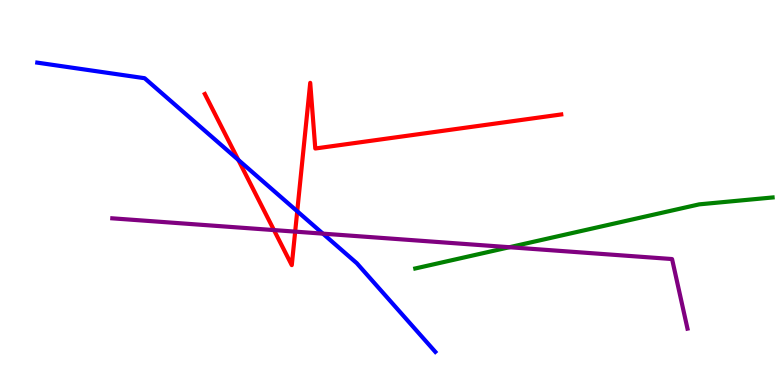[{'lines': ['blue', 'red'], 'intersections': [{'x': 3.07, 'y': 5.85}, {'x': 3.84, 'y': 4.51}]}, {'lines': ['green', 'red'], 'intersections': []}, {'lines': ['purple', 'red'], 'intersections': [{'x': 3.54, 'y': 4.02}, {'x': 3.81, 'y': 3.98}]}, {'lines': ['blue', 'green'], 'intersections': []}, {'lines': ['blue', 'purple'], 'intersections': [{'x': 4.17, 'y': 3.93}]}, {'lines': ['green', 'purple'], 'intersections': [{'x': 6.57, 'y': 3.58}]}]